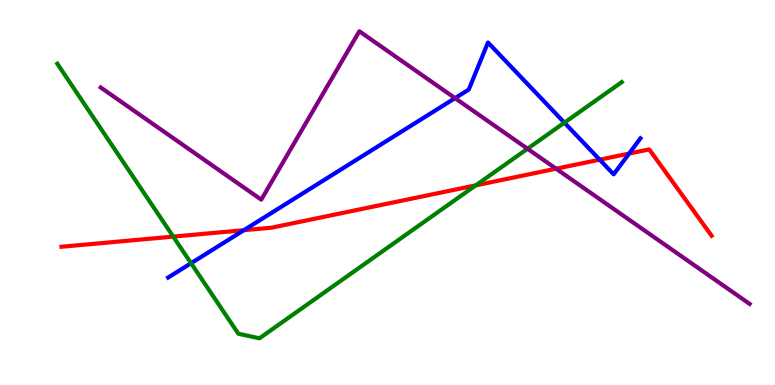[{'lines': ['blue', 'red'], 'intersections': [{'x': 3.15, 'y': 4.02}, {'x': 7.74, 'y': 5.85}, {'x': 8.12, 'y': 6.01}]}, {'lines': ['green', 'red'], 'intersections': [{'x': 2.24, 'y': 3.85}, {'x': 6.14, 'y': 5.19}]}, {'lines': ['purple', 'red'], 'intersections': [{'x': 7.18, 'y': 5.62}]}, {'lines': ['blue', 'green'], 'intersections': [{'x': 2.47, 'y': 3.16}, {'x': 7.28, 'y': 6.81}]}, {'lines': ['blue', 'purple'], 'intersections': [{'x': 5.87, 'y': 7.45}]}, {'lines': ['green', 'purple'], 'intersections': [{'x': 6.81, 'y': 6.14}]}]